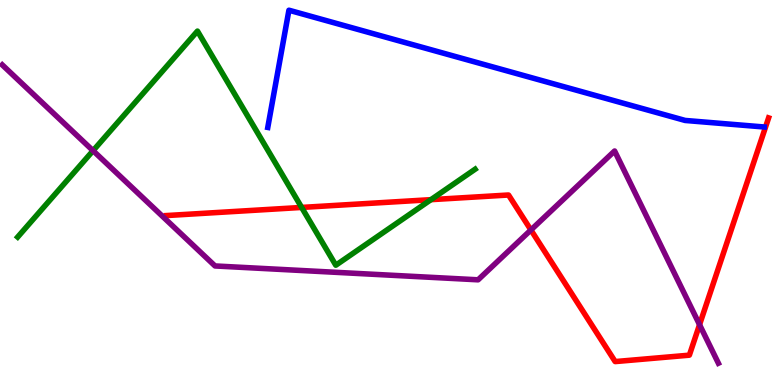[{'lines': ['blue', 'red'], 'intersections': []}, {'lines': ['green', 'red'], 'intersections': [{'x': 3.89, 'y': 4.61}, {'x': 5.56, 'y': 4.81}]}, {'lines': ['purple', 'red'], 'intersections': [{'x': 6.85, 'y': 4.03}, {'x': 9.03, 'y': 1.57}]}, {'lines': ['blue', 'green'], 'intersections': []}, {'lines': ['blue', 'purple'], 'intersections': []}, {'lines': ['green', 'purple'], 'intersections': [{'x': 1.2, 'y': 6.09}]}]